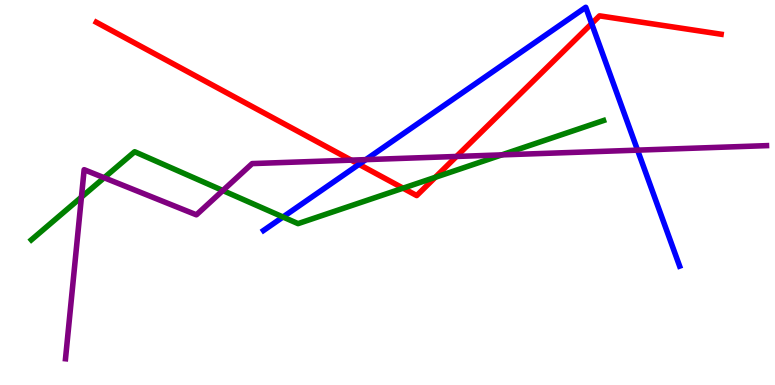[{'lines': ['blue', 'red'], 'intersections': [{'x': 4.63, 'y': 5.73}, {'x': 7.63, 'y': 9.39}]}, {'lines': ['green', 'red'], 'intersections': [{'x': 5.2, 'y': 5.11}, {'x': 5.62, 'y': 5.39}]}, {'lines': ['purple', 'red'], 'intersections': [{'x': 4.53, 'y': 5.84}, {'x': 5.89, 'y': 5.94}]}, {'lines': ['blue', 'green'], 'intersections': [{'x': 3.65, 'y': 4.36}]}, {'lines': ['blue', 'purple'], 'intersections': [{'x': 4.72, 'y': 5.85}, {'x': 8.23, 'y': 6.1}]}, {'lines': ['green', 'purple'], 'intersections': [{'x': 1.05, 'y': 4.88}, {'x': 1.34, 'y': 5.38}, {'x': 2.88, 'y': 5.05}, {'x': 6.47, 'y': 5.98}]}]